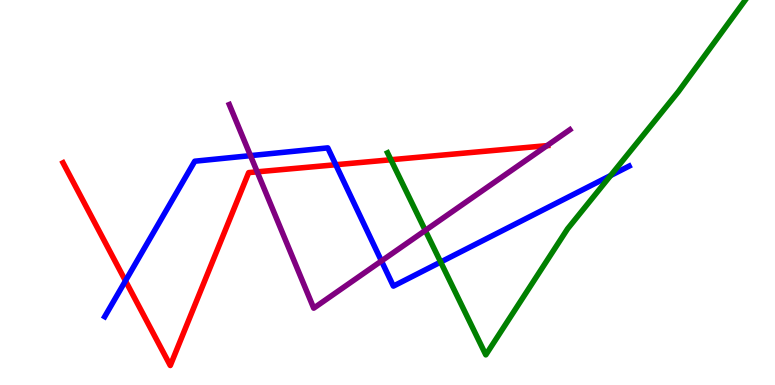[{'lines': ['blue', 'red'], 'intersections': [{'x': 1.62, 'y': 2.71}, {'x': 4.33, 'y': 5.72}]}, {'lines': ['green', 'red'], 'intersections': [{'x': 5.04, 'y': 5.85}]}, {'lines': ['purple', 'red'], 'intersections': [{'x': 3.32, 'y': 5.54}, {'x': 7.06, 'y': 6.22}]}, {'lines': ['blue', 'green'], 'intersections': [{'x': 5.69, 'y': 3.19}, {'x': 7.88, 'y': 5.44}]}, {'lines': ['blue', 'purple'], 'intersections': [{'x': 3.23, 'y': 5.96}, {'x': 4.92, 'y': 3.22}]}, {'lines': ['green', 'purple'], 'intersections': [{'x': 5.49, 'y': 4.01}]}]